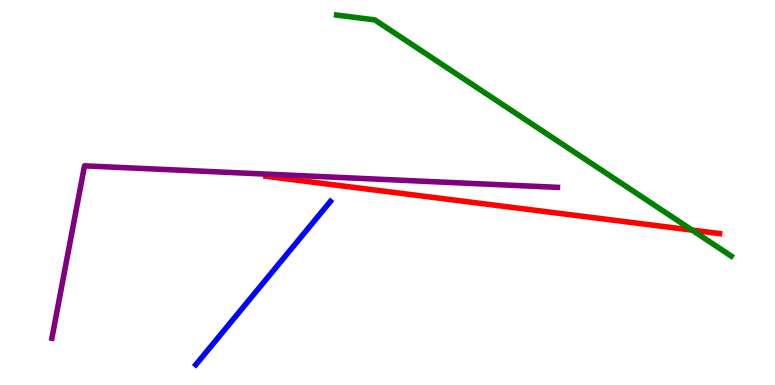[{'lines': ['blue', 'red'], 'intersections': []}, {'lines': ['green', 'red'], 'intersections': [{'x': 8.93, 'y': 4.02}]}, {'lines': ['purple', 'red'], 'intersections': []}, {'lines': ['blue', 'green'], 'intersections': []}, {'lines': ['blue', 'purple'], 'intersections': []}, {'lines': ['green', 'purple'], 'intersections': []}]